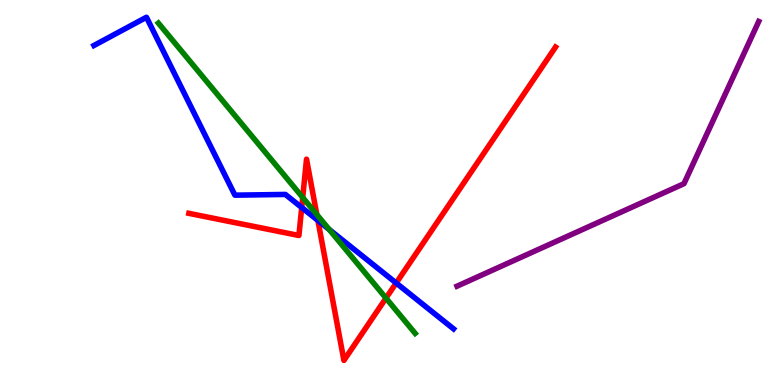[{'lines': ['blue', 'red'], 'intersections': [{'x': 3.89, 'y': 4.61}, {'x': 4.1, 'y': 4.27}, {'x': 5.11, 'y': 2.65}]}, {'lines': ['green', 'red'], 'intersections': [{'x': 3.91, 'y': 4.87}, {'x': 4.09, 'y': 4.43}, {'x': 4.98, 'y': 2.26}]}, {'lines': ['purple', 'red'], 'intersections': []}, {'lines': ['blue', 'green'], 'intersections': [{'x': 4.25, 'y': 4.04}]}, {'lines': ['blue', 'purple'], 'intersections': []}, {'lines': ['green', 'purple'], 'intersections': []}]